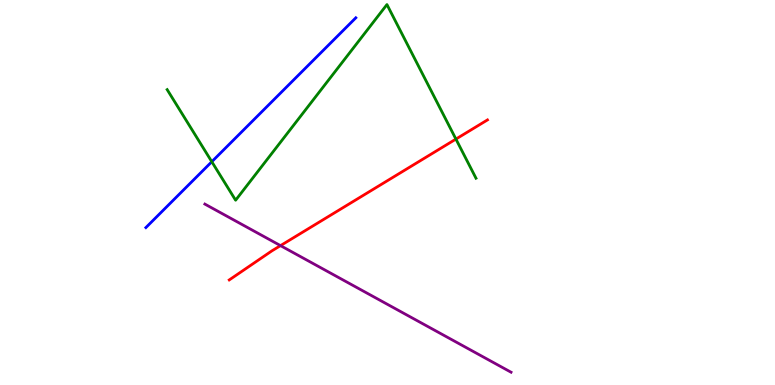[{'lines': ['blue', 'red'], 'intersections': []}, {'lines': ['green', 'red'], 'intersections': [{'x': 5.88, 'y': 6.39}]}, {'lines': ['purple', 'red'], 'intersections': [{'x': 3.62, 'y': 3.62}]}, {'lines': ['blue', 'green'], 'intersections': [{'x': 2.73, 'y': 5.8}]}, {'lines': ['blue', 'purple'], 'intersections': []}, {'lines': ['green', 'purple'], 'intersections': []}]